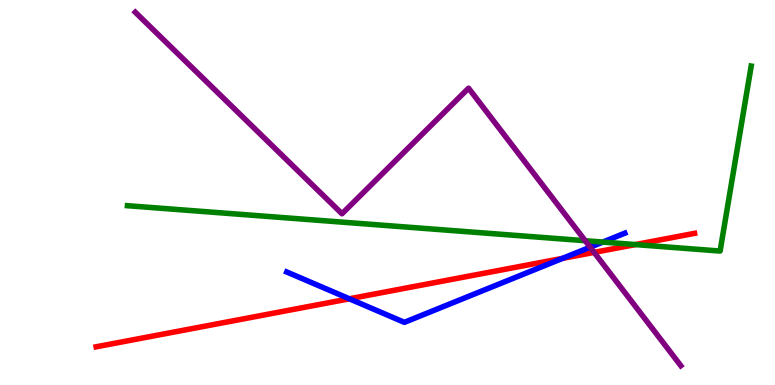[{'lines': ['blue', 'red'], 'intersections': [{'x': 4.51, 'y': 2.24}, {'x': 7.26, 'y': 3.29}]}, {'lines': ['green', 'red'], 'intersections': [{'x': 8.2, 'y': 3.65}]}, {'lines': ['purple', 'red'], 'intersections': [{'x': 7.67, 'y': 3.44}]}, {'lines': ['blue', 'green'], 'intersections': [{'x': 7.78, 'y': 3.71}]}, {'lines': ['blue', 'purple'], 'intersections': [{'x': 7.62, 'y': 3.58}]}, {'lines': ['green', 'purple'], 'intersections': [{'x': 7.55, 'y': 3.75}]}]